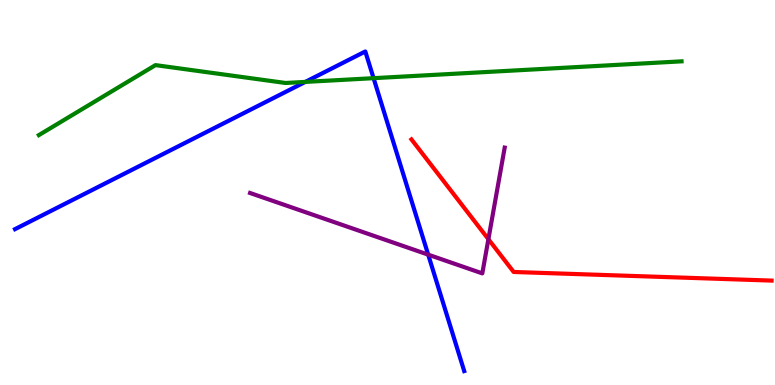[{'lines': ['blue', 'red'], 'intersections': []}, {'lines': ['green', 'red'], 'intersections': []}, {'lines': ['purple', 'red'], 'intersections': [{'x': 6.3, 'y': 3.79}]}, {'lines': ['blue', 'green'], 'intersections': [{'x': 3.94, 'y': 7.87}, {'x': 4.82, 'y': 7.97}]}, {'lines': ['blue', 'purple'], 'intersections': [{'x': 5.52, 'y': 3.39}]}, {'lines': ['green', 'purple'], 'intersections': []}]